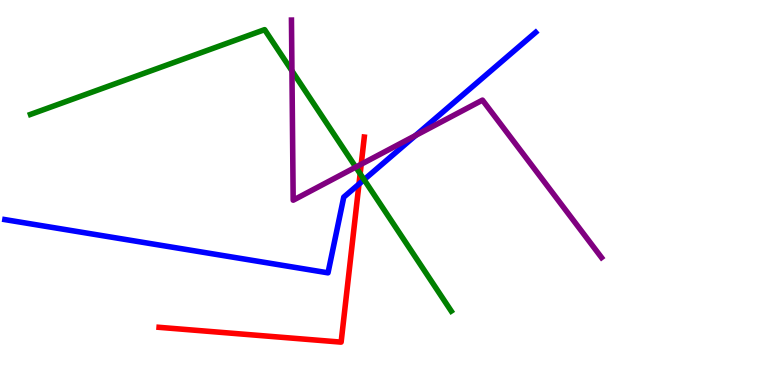[{'lines': ['blue', 'red'], 'intersections': [{'x': 4.63, 'y': 5.22}]}, {'lines': ['green', 'red'], 'intersections': [{'x': 4.65, 'y': 5.49}]}, {'lines': ['purple', 'red'], 'intersections': [{'x': 4.66, 'y': 5.73}]}, {'lines': ['blue', 'green'], 'intersections': [{'x': 4.7, 'y': 5.33}]}, {'lines': ['blue', 'purple'], 'intersections': [{'x': 5.36, 'y': 6.48}]}, {'lines': ['green', 'purple'], 'intersections': [{'x': 3.77, 'y': 8.16}, {'x': 4.59, 'y': 5.66}]}]